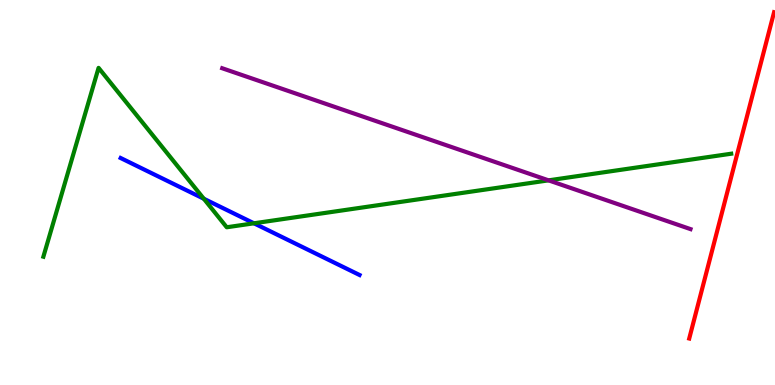[{'lines': ['blue', 'red'], 'intersections': []}, {'lines': ['green', 'red'], 'intersections': []}, {'lines': ['purple', 'red'], 'intersections': []}, {'lines': ['blue', 'green'], 'intersections': [{'x': 2.63, 'y': 4.84}, {'x': 3.28, 'y': 4.2}]}, {'lines': ['blue', 'purple'], 'intersections': []}, {'lines': ['green', 'purple'], 'intersections': [{'x': 7.08, 'y': 5.32}]}]